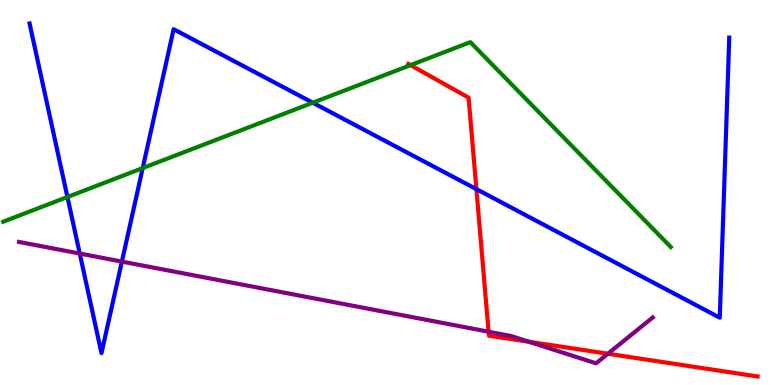[{'lines': ['blue', 'red'], 'intersections': [{'x': 6.15, 'y': 5.09}]}, {'lines': ['green', 'red'], 'intersections': [{'x': 5.3, 'y': 8.31}]}, {'lines': ['purple', 'red'], 'intersections': [{'x': 6.3, 'y': 1.38}, {'x': 6.82, 'y': 1.12}, {'x': 7.84, 'y': 0.812}]}, {'lines': ['blue', 'green'], 'intersections': [{'x': 0.87, 'y': 4.88}, {'x': 1.84, 'y': 5.63}, {'x': 4.04, 'y': 7.33}]}, {'lines': ['blue', 'purple'], 'intersections': [{'x': 1.03, 'y': 3.41}, {'x': 1.57, 'y': 3.21}]}, {'lines': ['green', 'purple'], 'intersections': []}]